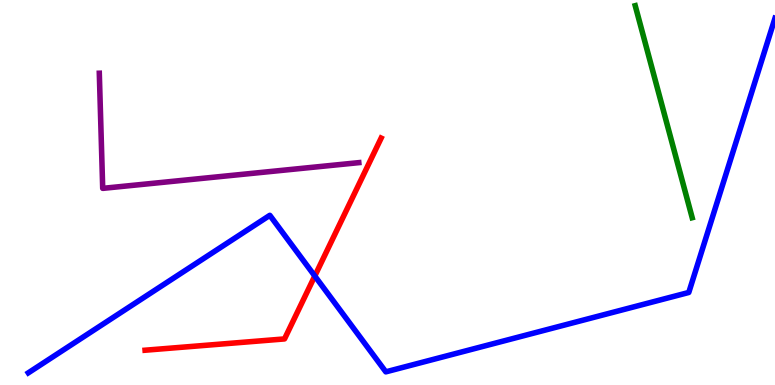[{'lines': ['blue', 'red'], 'intersections': [{'x': 4.06, 'y': 2.83}]}, {'lines': ['green', 'red'], 'intersections': []}, {'lines': ['purple', 'red'], 'intersections': []}, {'lines': ['blue', 'green'], 'intersections': []}, {'lines': ['blue', 'purple'], 'intersections': []}, {'lines': ['green', 'purple'], 'intersections': []}]